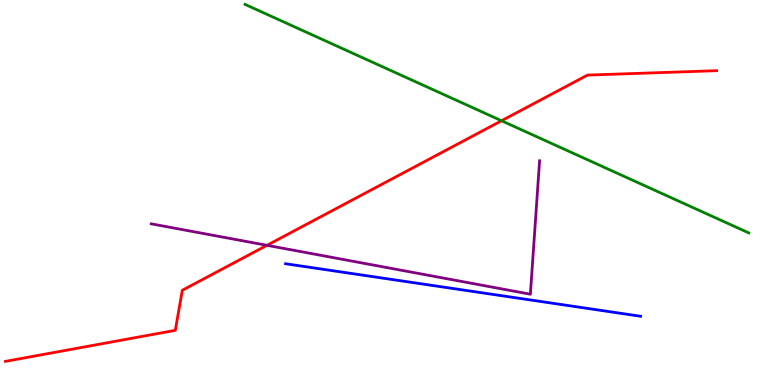[{'lines': ['blue', 'red'], 'intersections': []}, {'lines': ['green', 'red'], 'intersections': [{'x': 6.47, 'y': 6.86}]}, {'lines': ['purple', 'red'], 'intersections': [{'x': 3.44, 'y': 3.63}]}, {'lines': ['blue', 'green'], 'intersections': []}, {'lines': ['blue', 'purple'], 'intersections': []}, {'lines': ['green', 'purple'], 'intersections': []}]